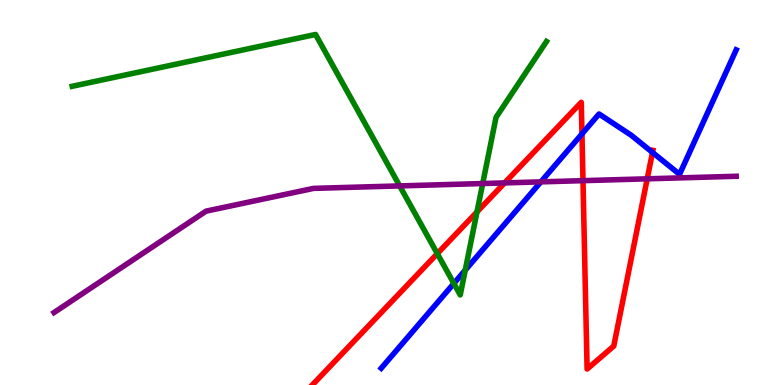[{'lines': ['blue', 'red'], 'intersections': [{'x': 7.51, 'y': 6.52}, {'x': 8.42, 'y': 6.04}]}, {'lines': ['green', 'red'], 'intersections': [{'x': 5.64, 'y': 3.41}, {'x': 6.15, 'y': 4.49}]}, {'lines': ['purple', 'red'], 'intersections': [{'x': 6.51, 'y': 5.25}, {'x': 7.52, 'y': 5.31}, {'x': 8.35, 'y': 5.36}]}, {'lines': ['blue', 'green'], 'intersections': [{'x': 5.86, 'y': 2.64}, {'x': 6.0, 'y': 2.98}]}, {'lines': ['blue', 'purple'], 'intersections': [{'x': 6.98, 'y': 5.28}]}, {'lines': ['green', 'purple'], 'intersections': [{'x': 5.16, 'y': 5.17}, {'x': 6.23, 'y': 5.23}]}]